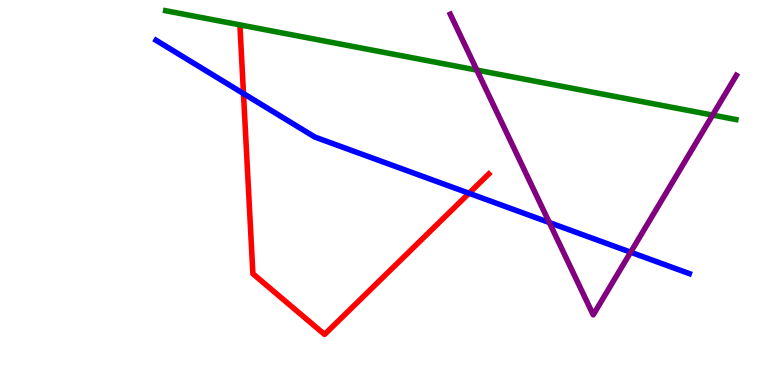[{'lines': ['blue', 'red'], 'intersections': [{'x': 3.14, 'y': 7.57}, {'x': 6.05, 'y': 4.98}]}, {'lines': ['green', 'red'], 'intersections': []}, {'lines': ['purple', 'red'], 'intersections': []}, {'lines': ['blue', 'green'], 'intersections': []}, {'lines': ['blue', 'purple'], 'intersections': [{'x': 7.09, 'y': 4.22}, {'x': 8.14, 'y': 3.45}]}, {'lines': ['green', 'purple'], 'intersections': [{'x': 6.15, 'y': 8.18}, {'x': 9.2, 'y': 7.01}]}]